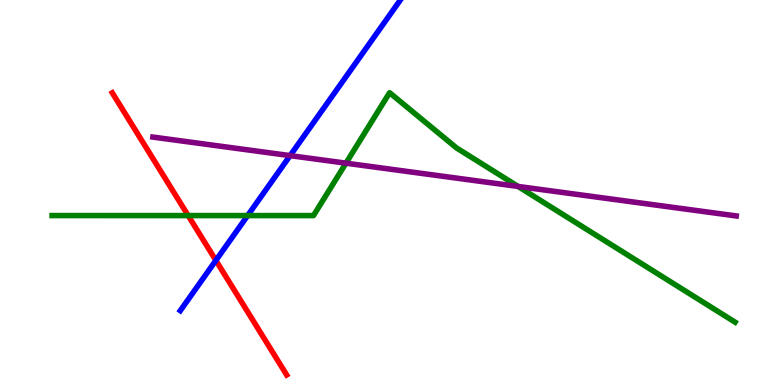[{'lines': ['blue', 'red'], 'intersections': [{'x': 2.79, 'y': 3.24}]}, {'lines': ['green', 'red'], 'intersections': [{'x': 2.43, 'y': 4.4}]}, {'lines': ['purple', 'red'], 'intersections': []}, {'lines': ['blue', 'green'], 'intersections': [{'x': 3.2, 'y': 4.4}]}, {'lines': ['blue', 'purple'], 'intersections': [{'x': 3.74, 'y': 5.96}]}, {'lines': ['green', 'purple'], 'intersections': [{'x': 4.46, 'y': 5.76}, {'x': 6.68, 'y': 5.16}]}]